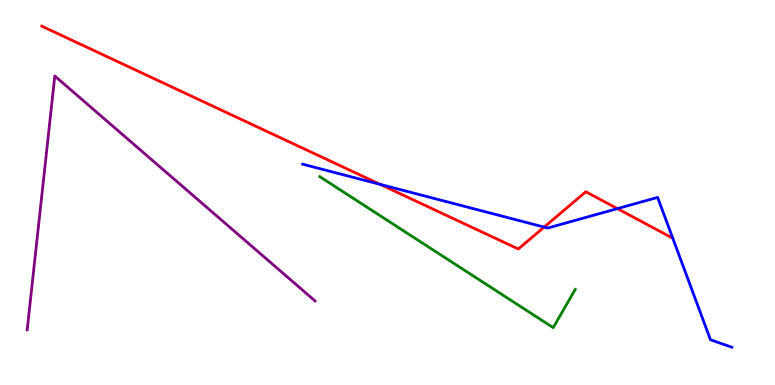[{'lines': ['blue', 'red'], 'intersections': [{'x': 4.9, 'y': 5.21}, {'x': 7.02, 'y': 4.1}, {'x': 7.97, 'y': 4.58}]}, {'lines': ['green', 'red'], 'intersections': []}, {'lines': ['purple', 'red'], 'intersections': []}, {'lines': ['blue', 'green'], 'intersections': []}, {'lines': ['blue', 'purple'], 'intersections': []}, {'lines': ['green', 'purple'], 'intersections': []}]